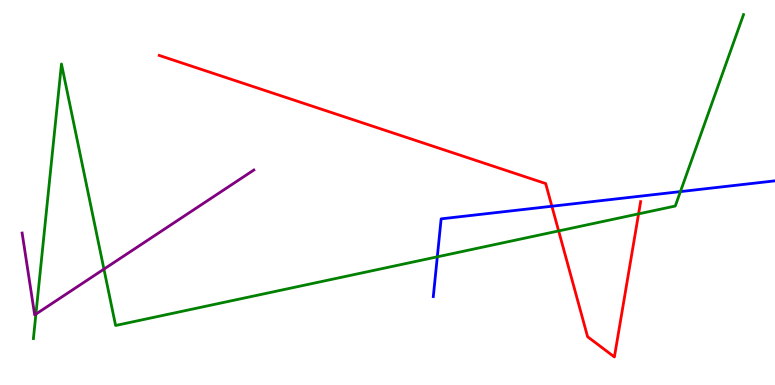[{'lines': ['blue', 'red'], 'intersections': [{'x': 7.12, 'y': 4.64}]}, {'lines': ['green', 'red'], 'intersections': [{'x': 7.21, 'y': 4.0}, {'x': 8.24, 'y': 4.45}]}, {'lines': ['purple', 'red'], 'intersections': []}, {'lines': ['blue', 'green'], 'intersections': [{'x': 5.64, 'y': 3.33}, {'x': 8.78, 'y': 5.02}]}, {'lines': ['blue', 'purple'], 'intersections': []}, {'lines': ['green', 'purple'], 'intersections': [{'x': 0.463, 'y': 1.84}, {'x': 1.34, 'y': 3.01}]}]